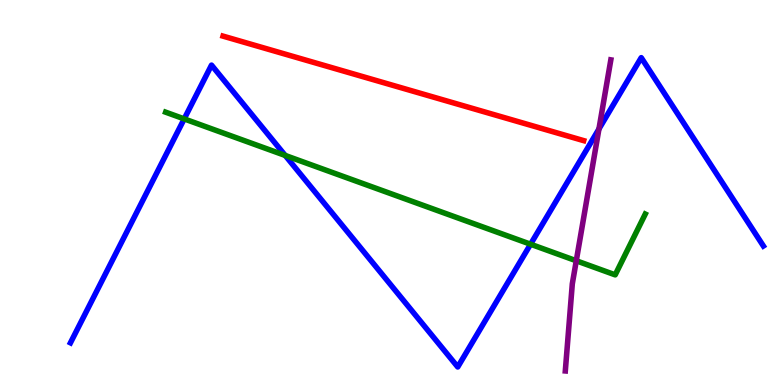[{'lines': ['blue', 'red'], 'intersections': []}, {'lines': ['green', 'red'], 'intersections': []}, {'lines': ['purple', 'red'], 'intersections': []}, {'lines': ['blue', 'green'], 'intersections': [{'x': 2.38, 'y': 6.91}, {'x': 3.68, 'y': 5.96}, {'x': 6.85, 'y': 3.66}]}, {'lines': ['blue', 'purple'], 'intersections': [{'x': 7.73, 'y': 6.65}]}, {'lines': ['green', 'purple'], 'intersections': [{'x': 7.44, 'y': 3.23}]}]